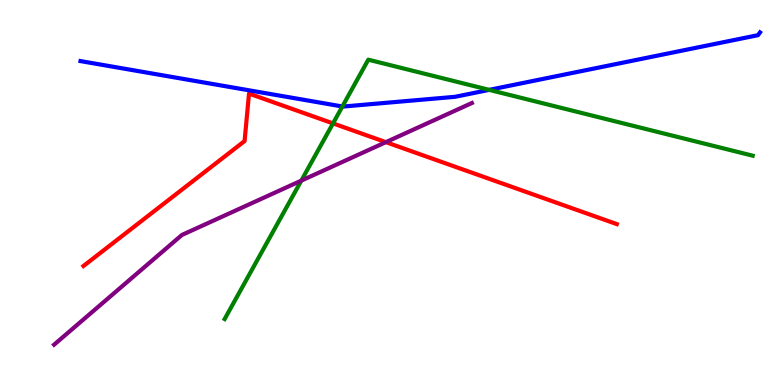[{'lines': ['blue', 'red'], 'intersections': []}, {'lines': ['green', 'red'], 'intersections': [{'x': 4.3, 'y': 6.79}]}, {'lines': ['purple', 'red'], 'intersections': [{'x': 4.98, 'y': 6.31}]}, {'lines': ['blue', 'green'], 'intersections': [{'x': 4.42, 'y': 7.23}, {'x': 6.31, 'y': 7.67}]}, {'lines': ['blue', 'purple'], 'intersections': []}, {'lines': ['green', 'purple'], 'intersections': [{'x': 3.89, 'y': 5.31}]}]